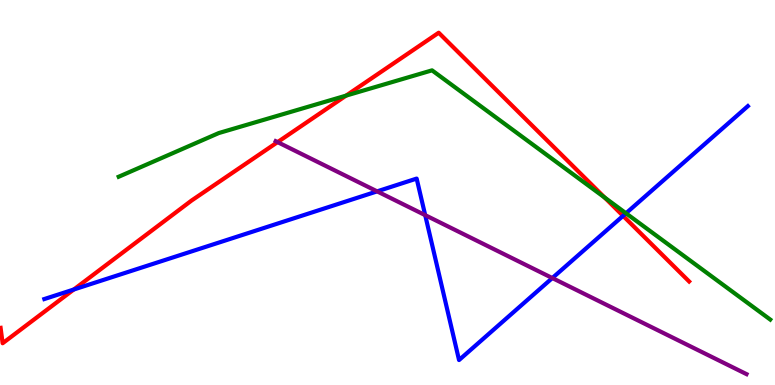[{'lines': ['blue', 'red'], 'intersections': [{'x': 0.952, 'y': 2.48}, {'x': 8.04, 'y': 4.39}]}, {'lines': ['green', 'red'], 'intersections': [{'x': 4.47, 'y': 7.52}, {'x': 7.8, 'y': 4.87}]}, {'lines': ['purple', 'red'], 'intersections': [{'x': 3.58, 'y': 6.31}]}, {'lines': ['blue', 'green'], 'intersections': [{'x': 8.08, 'y': 4.46}]}, {'lines': ['blue', 'purple'], 'intersections': [{'x': 4.87, 'y': 5.03}, {'x': 5.49, 'y': 4.41}, {'x': 7.13, 'y': 2.78}]}, {'lines': ['green', 'purple'], 'intersections': []}]